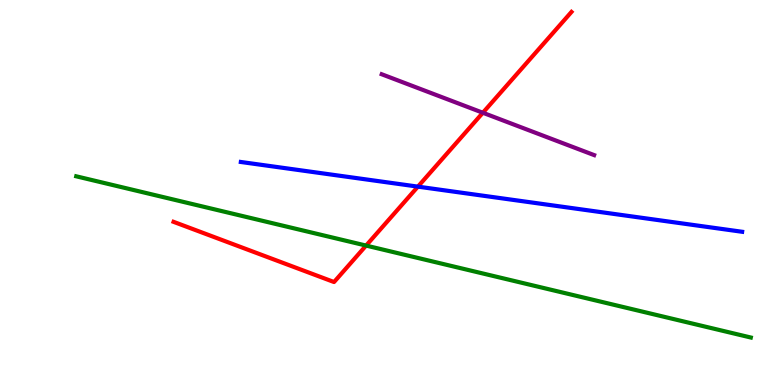[{'lines': ['blue', 'red'], 'intersections': [{'x': 5.39, 'y': 5.15}]}, {'lines': ['green', 'red'], 'intersections': [{'x': 4.72, 'y': 3.62}]}, {'lines': ['purple', 'red'], 'intersections': [{'x': 6.23, 'y': 7.07}]}, {'lines': ['blue', 'green'], 'intersections': []}, {'lines': ['blue', 'purple'], 'intersections': []}, {'lines': ['green', 'purple'], 'intersections': []}]